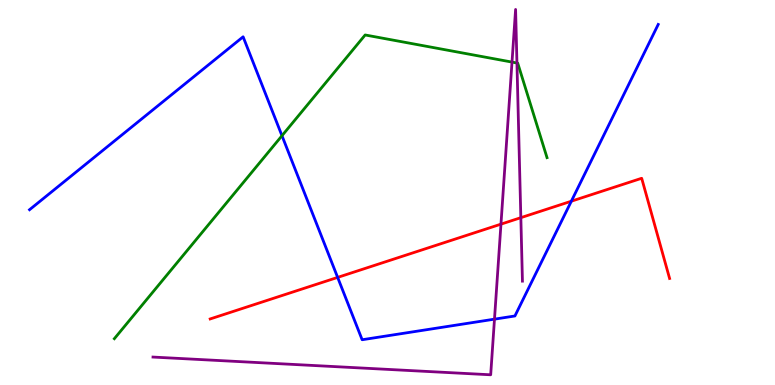[{'lines': ['blue', 'red'], 'intersections': [{'x': 4.36, 'y': 2.79}, {'x': 7.37, 'y': 4.77}]}, {'lines': ['green', 'red'], 'intersections': []}, {'lines': ['purple', 'red'], 'intersections': [{'x': 6.46, 'y': 4.18}, {'x': 6.72, 'y': 4.35}]}, {'lines': ['blue', 'green'], 'intersections': [{'x': 3.64, 'y': 6.48}]}, {'lines': ['blue', 'purple'], 'intersections': [{'x': 6.38, 'y': 1.71}]}, {'lines': ['green', 'purple'], 'intersections': [{'x': 6.61, 'y': 8.39}, {'x': 6.67, 'y': 8.36}]}]